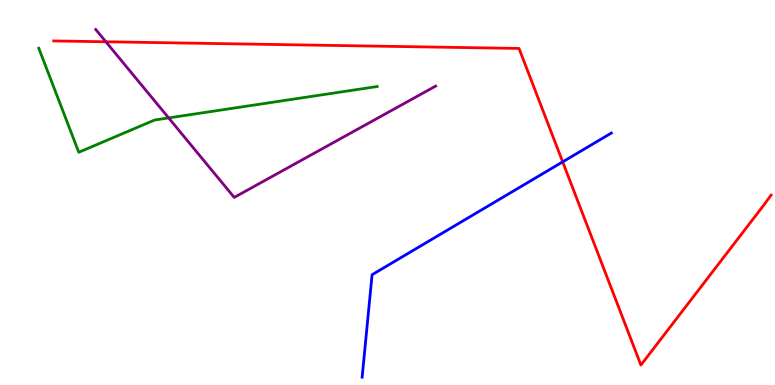[{'lines': ['blue', 'red'], 'intersections': [{'x': 7.26, 'y': 5.8}]}, {'lines': ['green', 'red'], 'intersections': []}, {'lines': ['purple', 'red'], 'intersections': [{'x': 1.37, 'y': 8.92}]}, {'lines': ['blue', 'green'], 'intersections': []}, {'lines': ['blue', 'purple'], 'intersections': []}, {'lines': ['green', 'purple'], 'intersections': [{'x': 2.18, 'y': 6.94}]}]